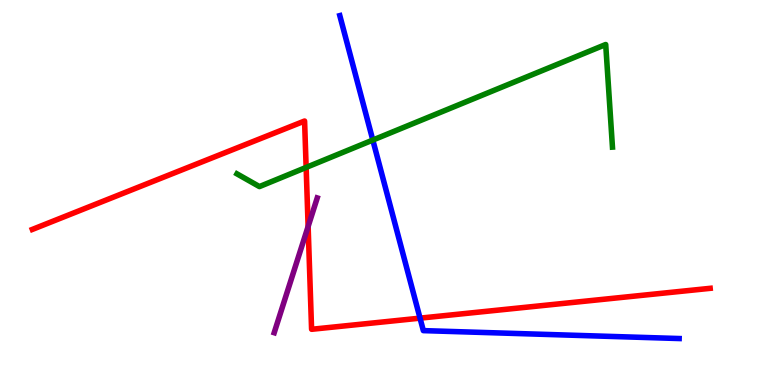[{'lines': ['blue', 'red'], 'intersections': [{'x': 5.42, 'y': 1.74}]}, {'lines': ['green', 'red'], 'intersections': [{'x': 3.95, 'y': 5.65}]}, {'lines': ['purple', 'red'], 'intersections': [{'x': 3.98, 'y': 4.12}]}, {'lines': ['blue', 'green'], 'intersections': [{'x': 4.81, 'y': 6.36}]}, {'lines': ['blue', 'purple'], 'intersections': []}, {'lines': ['green', 'purple'], 'intersections': []}]